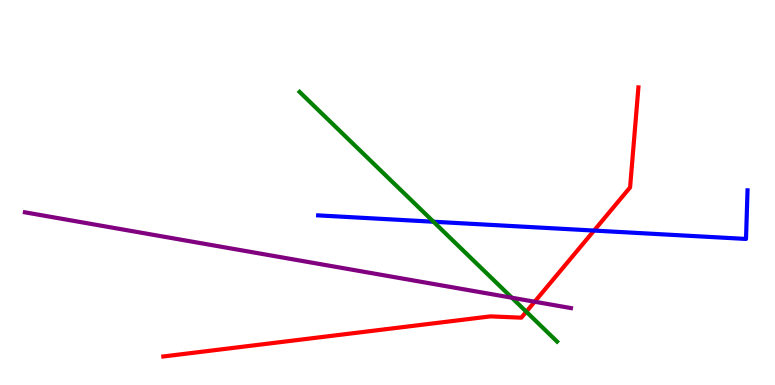[{'lines': ['blue', 'red'], 'intersections': [{'x': 7.67, 'y': 4.01}]}, {'lines': ['green', 'red'], 'intersections': [{'x': 6.79, 'y': 1.9}]}, {'lines': ['purple', 'red'], 'intersections': [{'x': 6.9, 'y': 2.16}]}, {'lines': ['blue', 'green'], 'intersections': [{'x': 5.59, 'y': 4.24}]}, {'lines': ['blue', 'purple'], 'intersections': []}, {'lines': ['green', 'purple'], 'intersections': [{'x': 6.6, 'y': 2.27}]}]